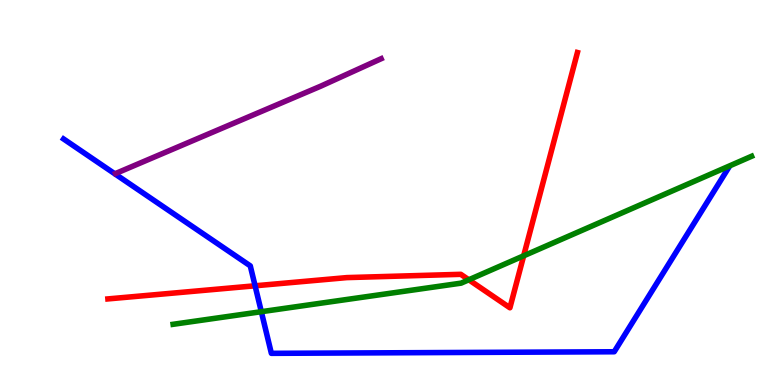[{'lines': ['blue', 'red'], 'intersections': [{'x': 3.29, 'y': 2.58}]}, {'lines': ['green', 'red'], 'intersections': [{'x': 6.05, 'y': 2.73}, {'x': 6.76, 'y': 3.36}]}, {'lines': ['purple', 'red'], 'intersections': []}, {'lines': ['blue', 'green'], 'intersections': [{'x': 3.37, 'y': 1.9}]}, {'lines': ['blue', 'purple'], 'intersections': []}, {'lines': ['green', 'purple'], 'intersections': []}]